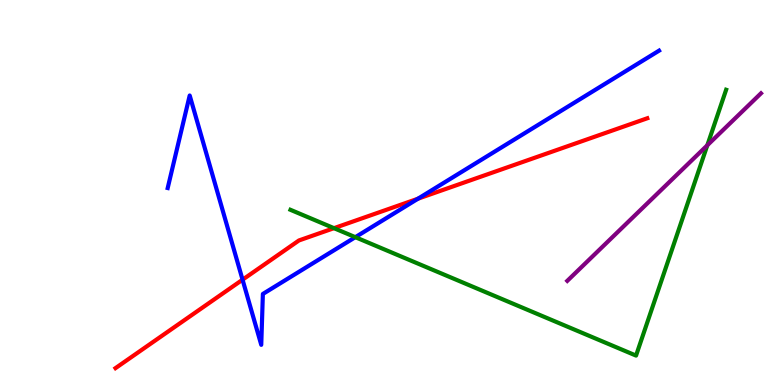[{'lines': ['blue', 'red'], 'intersections': [{'x': 3.13, 'y': 2.74}, {'x': 5.39, 'y': 4.84}]}, {'lines': ['green', 'red'], 'intersections': [{'x': 4.31, 'y': 4.07}]}, {'lines': ['purple', 'red'], 'intersections': []}, {'lines': ['blue', 'green'], 'intersections': [{'x': 4.58, 'y': 3.84}]}, {'lines': ['blue', 'purple'], 'intersections': []}, {'lines': ['green', 'purple'], 'intersections': [{'x': 9.13, 'y': 6.23}]}]